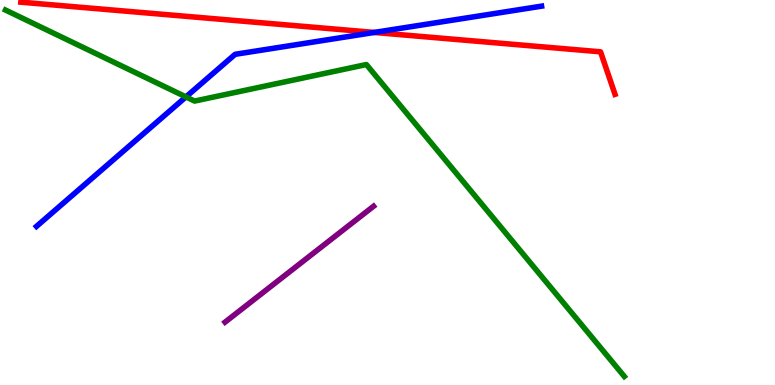[{'lines': ['blue', 'red'], 'intersections': [{'x': 4.83, 'y': 9.16}]}, {'lines': ['green', 'red'], 'intersections': []}, {'lines': ['purple', 'red'], 'intersections': []}, {'lines': ['blue', 'green'], 'intersections': [{'x': 2.4, 'y': 7.48}]}, {'lines': ['blue', 'purple'], 'intersections': []}, {'lines': ['green', 'purple'], 'intersections': []}]